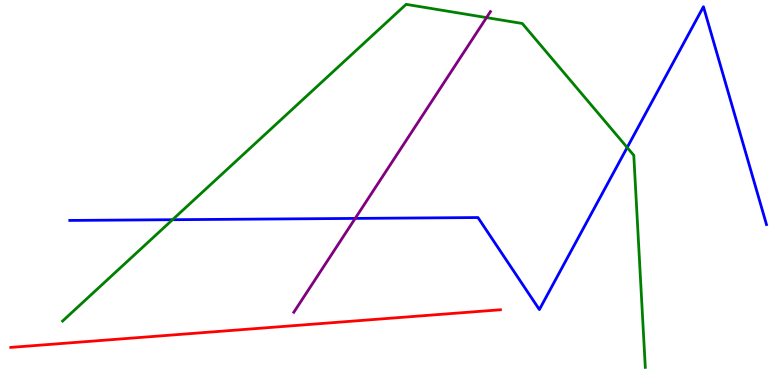[{'lines': ['blue', 'red'], 'intersections': []}, {'lines': ['green', 'red'], 'intersections': []}, {'lines': ['purple', 'red'], 'intersections': []}, {'lines': ['blue', 'green'], 'intersections': [{'x': 2.23, 'y': 4.29}, {'x': 8.09, 'y': 6.17}]}, {'lines': ['blue', 'purple'], 'intersections': [{'x': 4.58, 'y': 4.33}]}, {'lines': ['green', 'purple'], 'intersections': [{'x': 6.28, 'y': 9.54}]}]